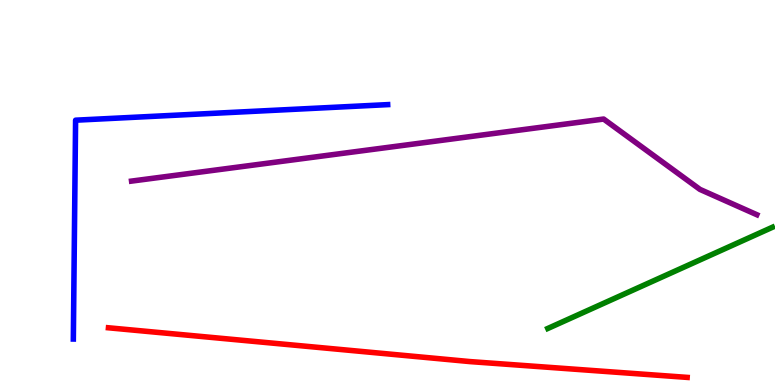[{'lines': ['blue', 'red'], 'intersections': []}, {'lines': ['green', 'red'], 'intersections': []}, {'lines': ['purple', 'red'], 'intersections': []}, {'lines': ['blue', 'green'], 'intersections': []}, {'lines': ['blue', 'purple'], 'intersections': []}, {'lines': ['green', 'purple'], 'intersections': []}]